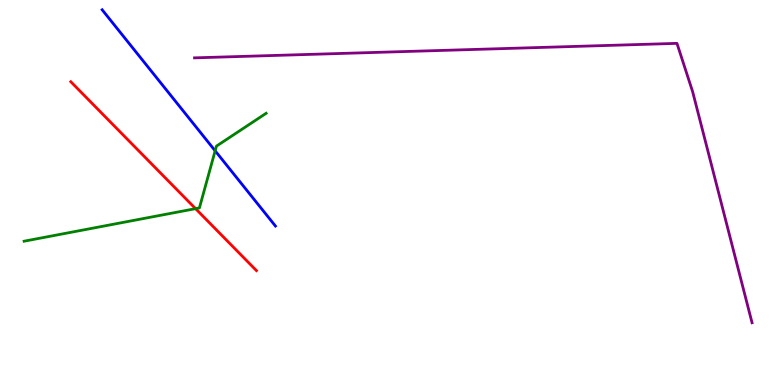[{'lines': ['blue', 'red'], 'intersections': []}, {'lines': ['green', 'red'], 'intersections': [{'x': 2.52, 'y': 4.58}]}, {'lines': ['purple', 'red'], 'intersections': []}, {'lines': ['blue', 'green'], 'intersections': [{'x': 2.78, 'y': 6.08}]}, {'lines': ['blue', 'purple'], 'intersections': []}, {'lines': ['green', 'purple'], 'intersections': []}]